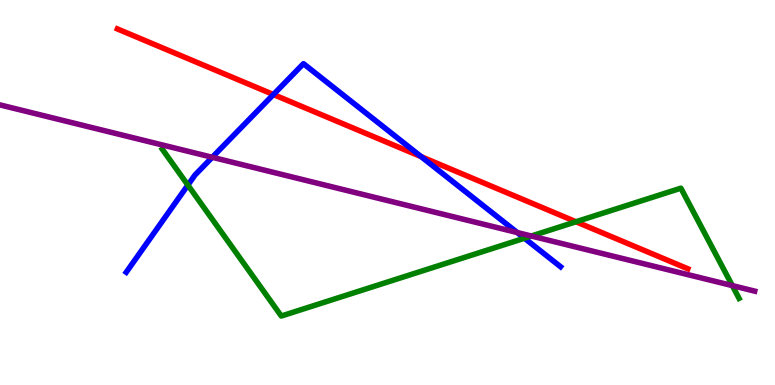[{'lines': ['blue', 'red'], 'intersections': [{'x': 3.53, 'y': 7.54}, {'x': 5.43, 'y': 5.93}]}, {'lines': ['green', 'red'], 'intersections': [{'x': 7.43, 'y': 4.24}]}, {'lines': ['purple', 'red'], 'intersections': []}, {'lines': ['blue', 'green'], 'intersections': [{'x': 2.42, 'y': 5.19}, {'x': 6.77, 'y': 3.81}]}, {'lines': ['blue', 'purple'], 'intersections': [{'x': 2.74, 'y': 5.91}, {'x': 6.67, 'y': 3.96}]}, {'lines': ['green', 'purple'], 'intersections': [{'x': 6.86, 'y': 3.87}, {'x': 9.45, 'y': 2.58}]}]